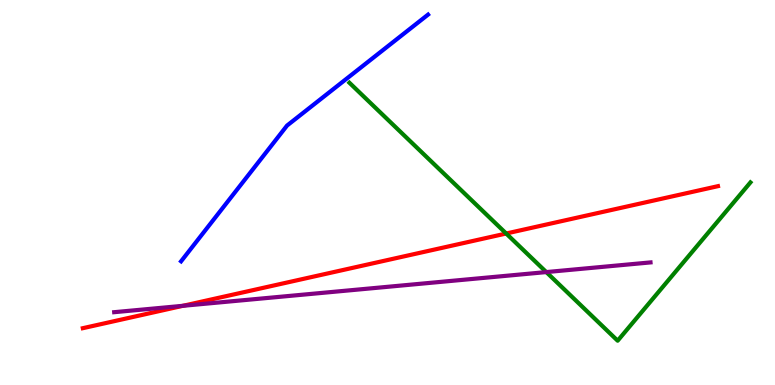[{'lines': ['blue', 'red'], 'intersections': []}, {'lines': ['green', 'red'], 'intersections': [{'x': 6.53, 'y': 3.93}]}, {'lines': ['purple', 'red'], 'intersections': [{'x': 2.36, 'y': 2.06}]}, {'lines': ['blue', 'green'], 'intersections': []}, {'lines': ['blue', 'purple'], 'intersections': []}, {'lines': ['green', 'purple'], 'intersections': [{'x': 7.05, 'y': 2.93}]}]